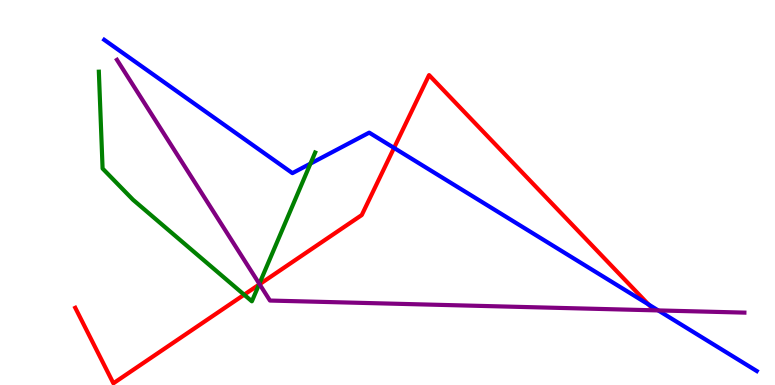[{'lines': ['blue', 'red'], 'intersections': [{'x': 5.08, 'y': 6.16}, {'x': 8.37, 'y': 2.09}]}, {'lines': ['green', 'red'], 'intersections': [{'x': 3.15, 'y': 2.35}, {'x': 3.34, 'y': 2.61}]}, {'lines': ['purple', 'red'], 'intersections': [{'x': 3.35, 'y': 2.62}]}, {'lines': ['blue', 'green'], 'intersections': [{'x': 4.01, 'y': 5.75}]}, {'lines': ['blue', 'purple'], 'intersections': [{'x': 8.49, 'y': 1.94}]}, {'lines': ['green', 'purple'], 'intersections': [{'x': 3.35, 'y': 2.63}]}]